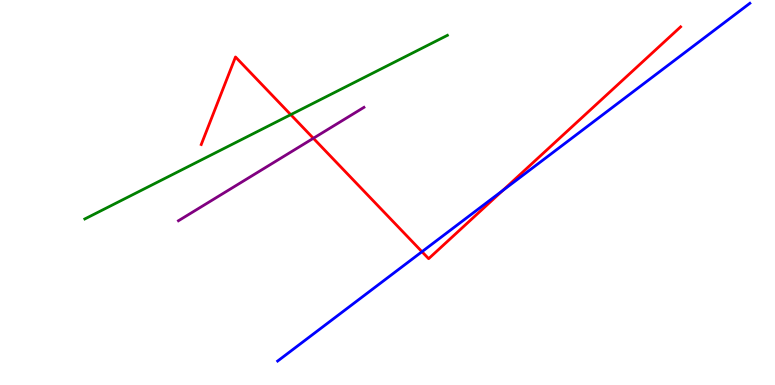[{'lines': ['blue', 'red'], 'intersections': [{'x': 5.44, 'y': 3.46}, {'x': 6.49, 'y': 5.05}]}, {'lines': ['green', 'red'], 'intersections': [{'x': 3.75, 'y': 7.02}]}, {'lines': ['purple', 'red'], 'intersections': [{'x': 4.04, 'y': 6.41}]}, {'lines': ['blue', 'green'], 'intersections': []}, {'lines': ['blue', 'purple'], 'intersections': []}, {'lines': ['green', 'purple'], 'intersections': []}]